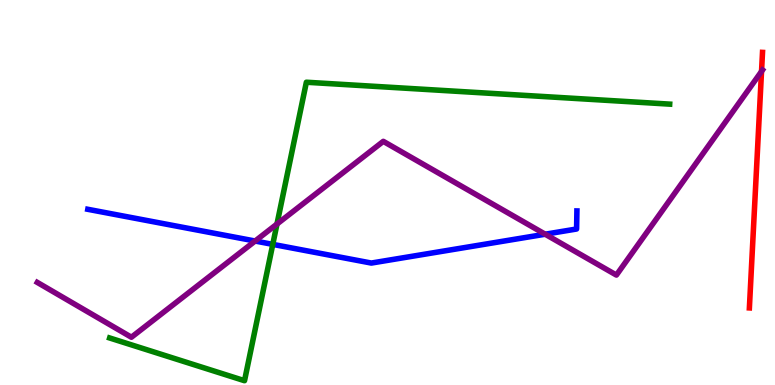[{'lines': ['blue', 'red'], 'intersections': []}, {'lines': ['green', 'red'], 'intersections': []}, {'lines': ['purple', 'red'], 'intersections': [{'x': 9.83, 'y': 8.15}]}, {'lines': ['blue', 'green'], 'intersections': [{'x': 3.52, 'y': 3.65}]}, {'lines': ['blue', 'purple'], 'intersections': [{'x': 3.29, 'y': 3.74}, {'x': 7.03, 'y': 3.92}]}, {'lines': ['green', 'purple'], 'intersections': [{'x': 3.57, 'y': 4.18}]}]